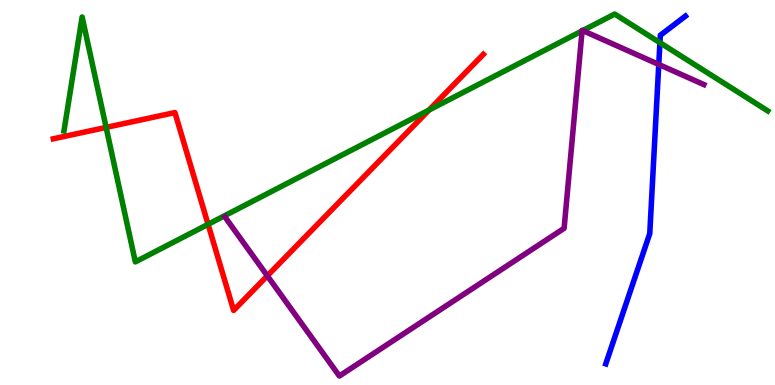[{'lines': ['blue', 'red'], 'intersections': []}, {'lines': ['green', 'red'], 'intersections': [{'x': 1.37, 'y': 6.69}, {'x': 2.68, 'y': 4.17}, {'x': 5.54, 'y': 7.14}]}, {'lines': ['purple', 'red'], 'intersections': [{'x': 3.45, 'y': 2.84}]}, {'lines': ['blue', 'green'], 'intersections': [{'x': 8.52, 'y': 8.89}]}, {'lines': ['blue', 'purple'], 'intersections': [{'x': 8.5, 'y': 8.33}]}, {'lines': ['green', 'purple'], 'intersections': [{'x': 7.51, 'y': 9.2}, {'x': 7.52, 'y': 9.21}]}]